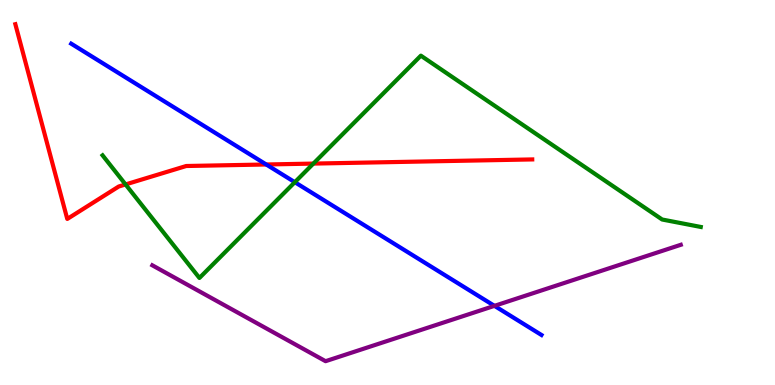[{'lines': ['blue', 'red'], 'intersections': [{'x': 3.44, 'y': 5.73}]}, {'lines': ['green', 'red'], 'intersections': [{'x': 1.62, 'y': 5.21}, {'x': 4.04, 'y': 5.75}]}, {'lines': ['purple', 'red'], 'intersections': []}, {'lines': ['blue', 'green'], 'intersections': [{'x': 3.8, 'y': 5.27}]}, {'lines': ['blue', 'purple'], 'intersections': [{'x': 6.38, 'y': 2.06}]}, {'lines': ['green', 'purple'], 'intersections': []}]